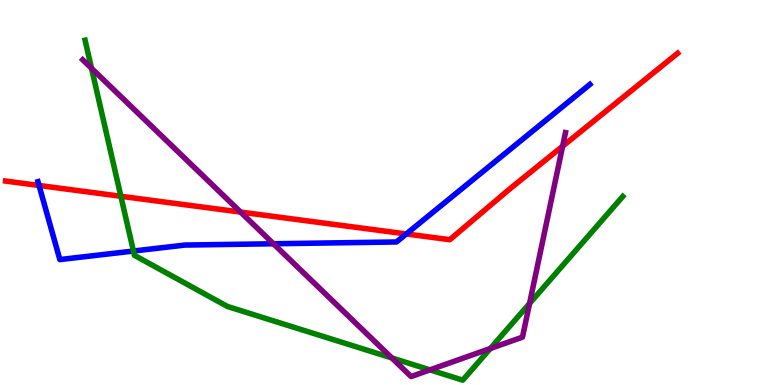[{'lines': ['blue', 'red'], 'intersections': [{'x': 0.504, 'y': 5.18}, {'x': 5.24, 'y': 3.92}]}, {'lines': ['green', 'red'], 'intersections': [{'x': 1.56, 'y': 4.9}]}, {'lines': ['purple', 'red'], 'intersections': [{'x': 3.1, 'y': 4.49}, {'x': 7.26, 'y': 6.2}]}, {'lines': ['blue', 'green'], 'intersections': [{'x': 1.72, 'y': 3.48}]}, {'lines': ['blue', 'purple'], 'intersections': [{'x': 3.53, 'y': 3.67}]}, {'lines': ['green', 'purple'], 'intersections': [{'x': 1.18, 'y': 8.23}, {'x': 5.06, 'y': 0.703}, {'x': 5.55, 'y': 0.393}, {'x': 6.33, 'y': 0.948}, {'x': 6.83, 'y': 2.12}]}]